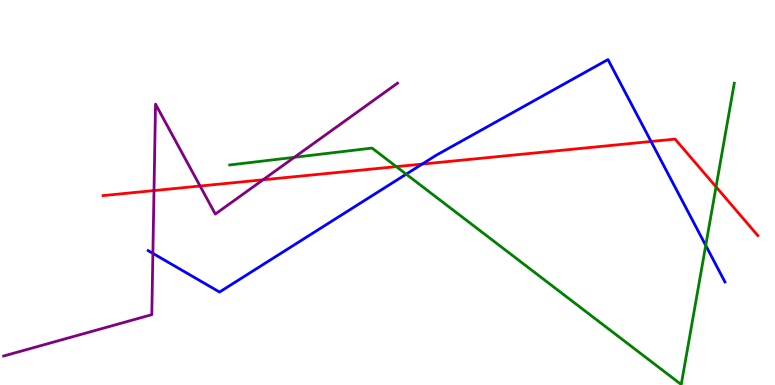[{'lines': ['blue', 'red'], 'intersections': [{'x': 5.45, 'y': 5.74}, {'x': 8.4, 'y': 6.33}]}, {'lines': ['green', 'red'], 'intersections': [{'x': 5.11, 'y': 5.67}, {'x': 9.24, 'y': 5.15}]}, {'lines': ['purple', 'red'], 'intersections': [{'x': 1.99, 'y': 5.05}, {'x': 2.58, 'y': 5.17}, {'x': 3.39, 'y': 5.33}]}, {'lines': ['blue', 'green'], 'intersections': [{'x': 5.24, 'y': 5.48}, {'x': 9.11, 'y': 3.63}]}, {'lines': ['blue', 'purple'], 'intersections': [{'x': 1.97, 'y': 3.42}]}, {'lines': ['green', 'purple'], 'intersections': [{'x': 3.8, 'y': 5.91}]}]